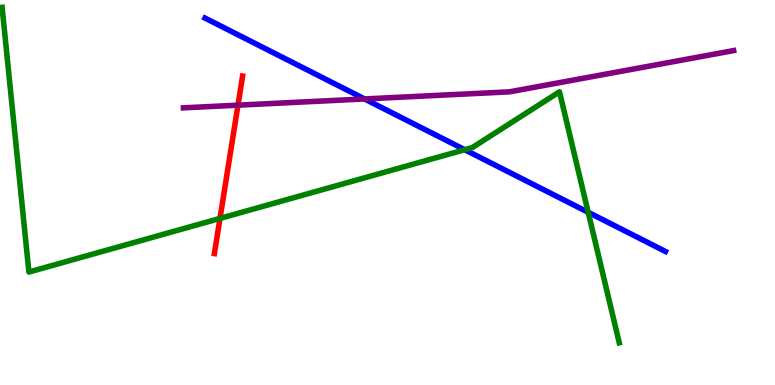[{'lines': ['blue', 'red'], 'intersections': []}, {'lines': ['green', 'red'], 'intersections': [{'x': 2.84, 'y': 4.33}]}, {'lines': ['purple', 'red'], 'intersections': [{'x': 3.07, 'y': 7.27}]}, {'lines': ['blue', 'green'], 'intersections': [{'x': 6.0, 'y': 6.11}, {'x': 7.59, 'y': 4.49}]}, {'lines': ['blue', 'purple'], 'intersections': [{'x': 4.7, 'y': 7.43}]}, {'lines': ['green', 'purple'], 'intersections': []}]